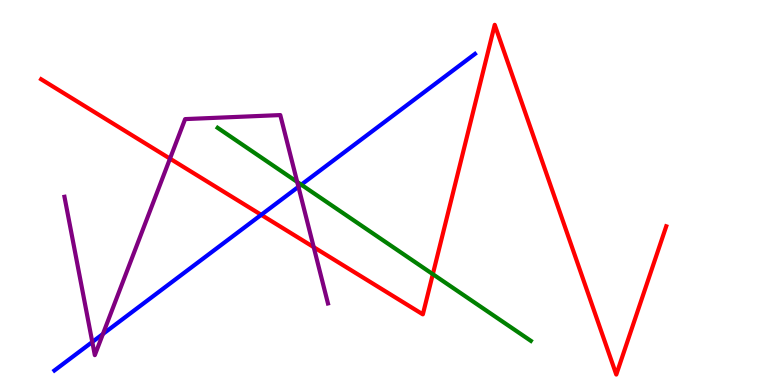[{'lines': ['blue', 'red'], 'intersections': [{'x': 3.37, 'y': 4.42}]}, {'lines': ['green', 'red'], 'intersections': [{'x': 5.58, 'y': 2.88}]}, {'lines': ['purple', 'red'], 'intersections': [{'x': 2.19, 'y': 5.88}, {'x': 4.05, 'y': 3.58}]}, {'lines': ['blue', 'green'], 'intersections': [{'x': 3.89, 'y': 5.2}]}, {'lines': ['blue', 'purple'], 'intersections': [{'x': 1.19, 'y': 1.12}, {'x': 1.33, 'y': 1.33}, {'x': 3.85, 'y': 5.15}]}, {'lines': ['green', 'purple'], 'intersections': [{'x': 3.83, 'y': 5.27}]}]